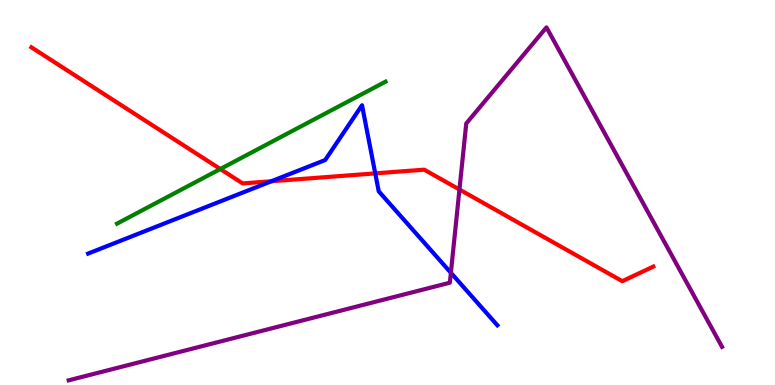[{'lines': ['blue', 'red'], 'intersections': [{'x': 3.5, 'y': 5.29}, {'x': 4.84, 'y': 5.5}]}, {'lines': ['green', 'red'], 'intersections': [{'x': 2.84, 'y': 5.61}]}, {'lines': ['purple', 'red'], 'intersections': [{'x': 5.93, 'y': 5.08}]}, {'lines': ['blue', 'green'], 'intersections': []}, {'lines': ['blue', 'purple'], 'intersections': [{'x': 5.82, 'y': 2.91}]}, {'lines': ['green', 'purple'], 'intersections': []}]